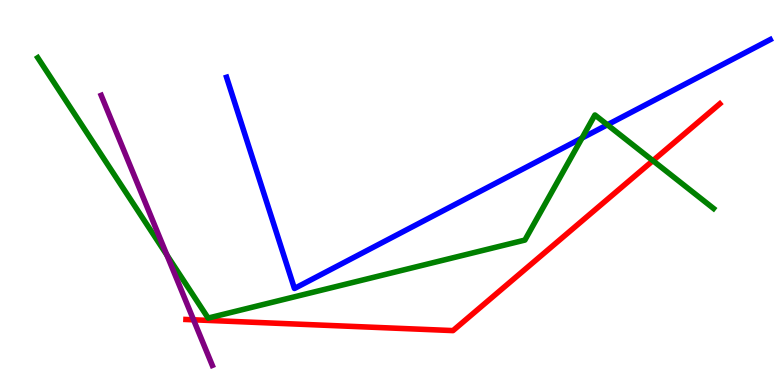[{'lines': ['blue', 'red'], 'intersections': []}, {'lines': ['green', 'red'], 'intersections': [{'x': 8.42, 'y': 5.83}]}, {'lines': ['purple', 'red'], 'intersections': [{'x': 2.5, 'y': 1.69}]}, {'lines': ['blue', 'green'], 'intersections': [{'x': 7.51, 'y': 6.41}, {'x': 7.84, 'y': 6.76}]}, {'lines': ['blue', 'purple'], 'intersections': []}, {'lines': ['green', 'purple'], 'intersections': [{'x': 2.15, 'y': 3.37}]}]